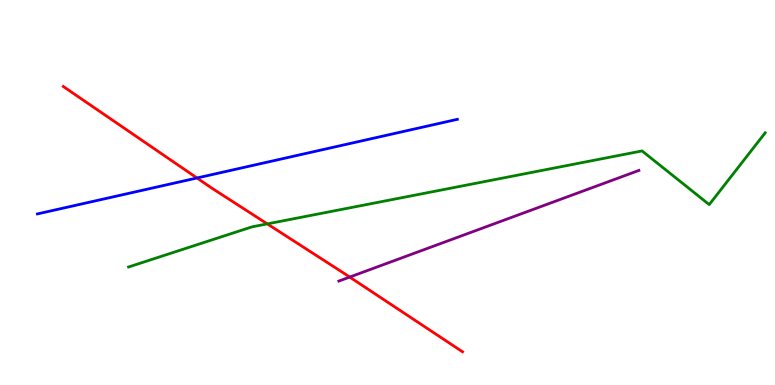[{'lines': ['blue', 'red'], 'intersections': [{'x': 2.54, 'y': 5.38}]}, {'lines': ['green', 'red'], 'intersections': [{'x': 3.45, 'y': 4.18}]}, {'lines': ['purple', 'red'], 'intersections': [{'x': 4.51, 'y': 2.8}]}, {'lines': ['blue', 'green'], 'intersections': []}, {'lines': ['blue', 'purple'], 'intersections': []}, {'lines': ['green', 'purple'], 'intersections': []}]